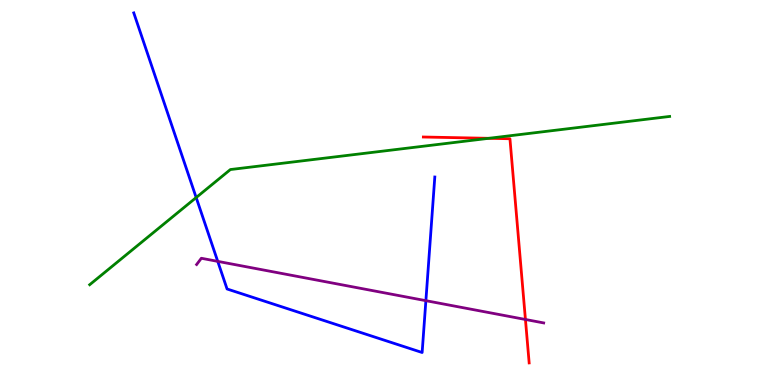[{'lines': ['blue', 'red'], 'intersections': []}, {'lines': ['green', 'red'], 'intersections': [{'x': 6.31, 'y': 6.41}]}, {'lines': ['purple', 'red'], 'intersections': [{'x': 6.78, 'y': 1.7}]}, {'lines': ['blue', 'green'], 'intersections': [{'x': 2.53, 'y': 4.87}]}, {'lines': ['blue', 'purple'], 'intersections': [{'x': 2.81, 'y': 3.21}, {'x': 5.5, 'y': 2.19}]}, {'lines': ['green', 'purple'], 'intersections': []}]